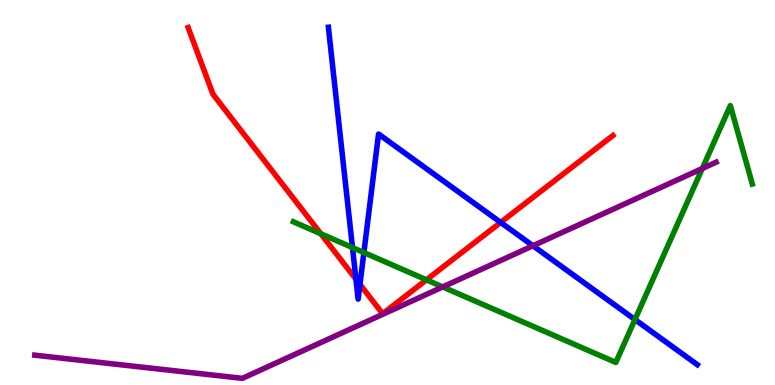[{'lines': ['blue', 'red'], 'intersections': [{'x': 4.59, 'y': 2.75}, {'x': 4.64, 'y': 2.61}, {'x': 6.46, 'y': 4.22}]}, {'lines': ['green', 'red'], 'intersections': [{'x': 4.14, 'y': 3.93}, {'x': 5.5, 'y': 2.73}]}, {'lines': ['purple', 'red'], 'intersections': []}, {'lines': ['blue', 'green'], 'intersections': [{'x': 4.55, 'y': 3.57}, {'x': 4.7, 'y': 3.44}, {'x': 8.19, 'y': 1.7}]}, {'lines': ['blue', 'purple'], 'intersections': [{'x': 6.88, 'y': 3.62}]}, {'lines': ['green', 'purple'], 'intersections': [{'x': 5.71, 'y': 2.55}, {'x': 9.06, 'y': 5.62}]}]